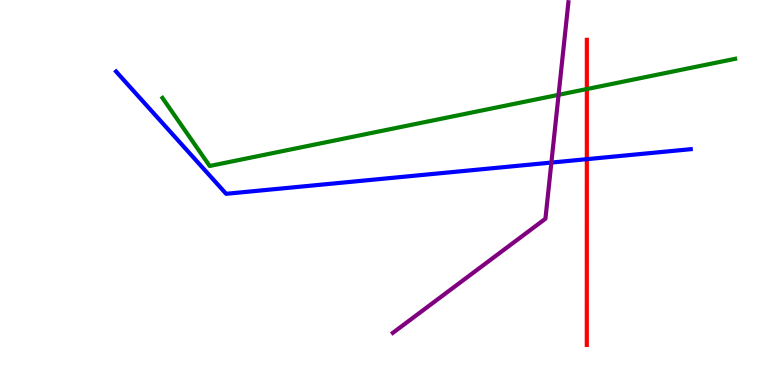[{'lines': ['blue', 'red'], 'intersections': [{'x': 7.57, 'y': 5.87}]}, {'lines': ['green', 'red'], 'intersections': [{'x': 7.57, 'y': 7.69}]}, {'lines': ['purple', 'red'], 'intersections': []}, {'lines': ['blue', 'green'], 'intersections': []}, {'lines': ['blue', 'purple'], 'intersections': [{'x': 7.11, 'y': 5.78}]}, {'lines': ['green', 'purple'], 'intersections': [{'x': 7.21, 'y': 7.54}]}]